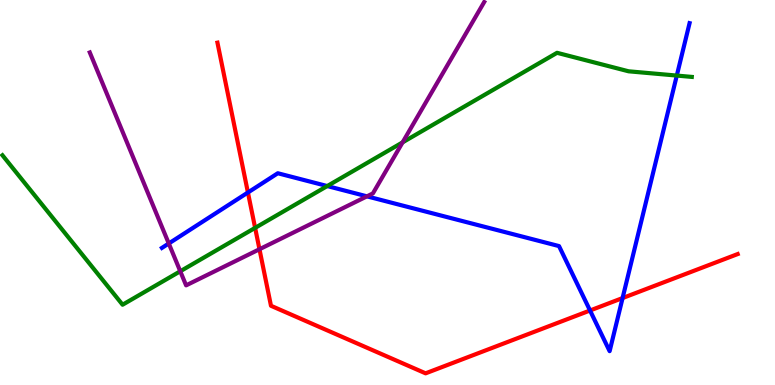[{'lines': ['blue', 'red'], 'intersections': [{'x': 3.2, 'y': 5.0}, {'x': 7.61, 'y': 1.94}, {'x': 8.03, 'y': 2.26}]}, {'lines': ['green', 'red'], 'intersections': [{'x': 3.29, 'y': 4.08}]}, {'lines': ['purple', 'red'], 'intersections': [{'x': 3.35, 'y': 3.53}]}, {'lines': ['blue', 'green'], 'intersections': [{'x': 4.22, 'y': 5.17}, {'x': 8.73, 'y': 8.04}]}, {'lines': ['blue', 'purple'], 'intersections': [{'x': 2.18, 'y': 3.68}, {'x': 4.73, 'y': 4.9}]}, {'lines': ['green', 'purple'], 'intersections': [{'x': 2.33, 'y': 2.95}, {'x': 5.19, 'y': 6.3}]}]